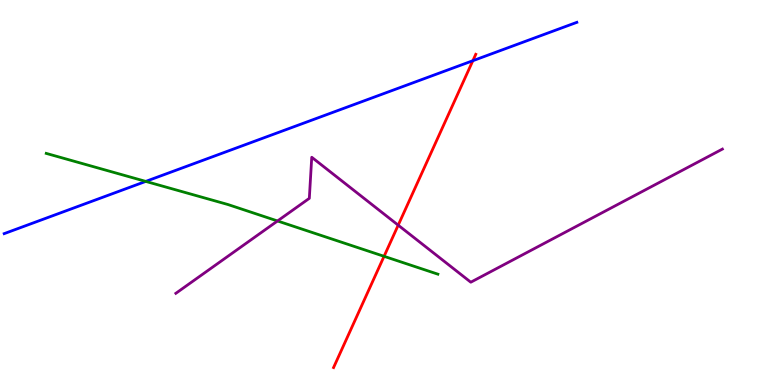[{'lines': ['blue', 'red'], 'intersections': [{'x': 6.1, 'y': 8.42}]}, {'lines': ['green', 'red'], 'intersections': [{'x': 4.96, 'y': 3.34}]}, {'lines': ['purple', 'red'], 'intersections': [{'x': 5.14, 'y': 4.15}]}, {'lines': ['blue', 'green'], 'intersections': [{'x': 1.88, 'y': 5.29}]}, {'lines': ['blue', 'purple'], 'intersections': []}, {'lines': ['green', 'purple'], 'intersections': [{'x': 3.58, 'y': 4.26}]}]